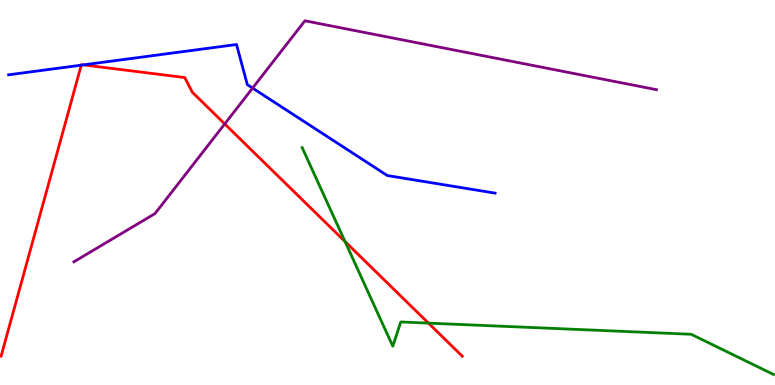[{'lines': ['blue', 'red'], 'intersections': [{'x': 1.05, 'y': 8.31}, {'x': 1.08, 'y': 8.31}]}, {'lines': ['green', 'red'], 'intersections': [{'x': 4.45, 'y': 3.73}, {'x': 5.53, 'y': 1.61}]}, {'lines': ['purple', 'red'], 'intersections': [{'x': 2.9, 'y': 6.78}]}, {'lines': ['blue', 'green'], 'intersections': []}, {'lines': ['blue', 'purple'], 'intersections': [{'x': 3.26, 'y': 7.71}]}, {'lines': ['green', 'purple'], 'intersections': []}]